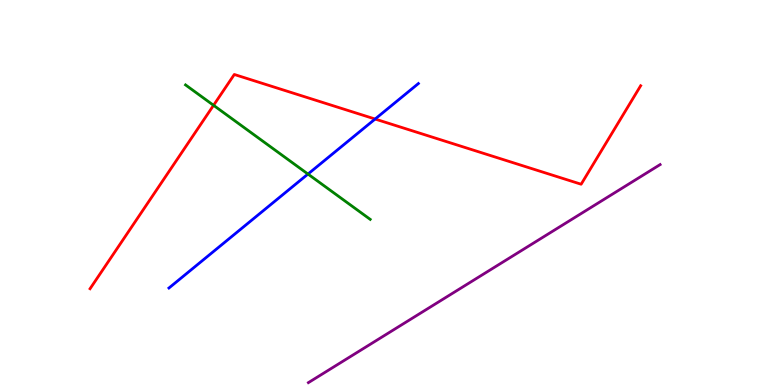[{'lines': ['blue', 'red'], 'intersections': [{'x': 4.84, 'y': 6.91}]}, {'lines': ['green', 'red'], 'intersections': [{'x': 2.76, 'y': 7.26}]}, {'lines': ['purple', 'red'], 'intersections': []}, {'lines': ['blue', 'green'], 'intersections': [{'x': 3.97, 'y': 5.48}]}, {'lines': ['blue', 'purple'], 'intersections': []}, {'lines': ['green', 'purple'], 'intersections': []}]